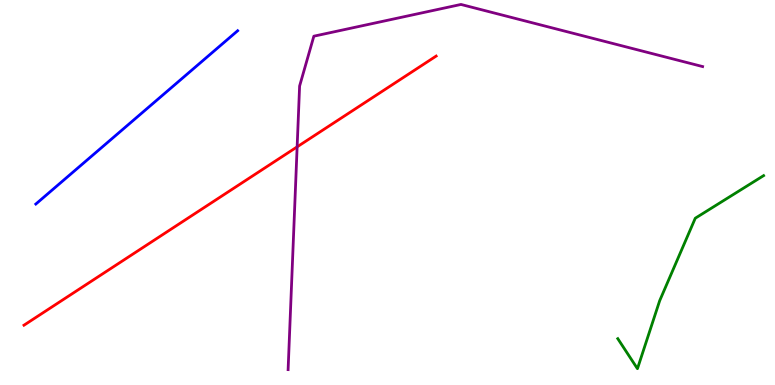[{'lines': ['blue', 'red'], 'intersections': []}, {'lines': ['green', 'red'], 'intersections': []}, {'lines': ['purple', 'red'], 'intersections': [{'x': 3.83, 'y': 6.19}]}, {'lines': ['blue', 'green'], 'intersections': []}, {'lines': ['blue', 'purple'], 'intersections': []}, {'lines': ['green', 'purple'], 'intersections': []}]